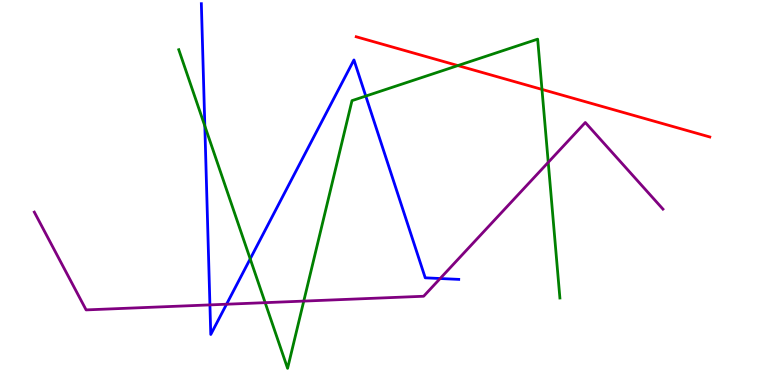[{'lines': ['blue', 'red'], 'intersections': []}, {'lines': ['green', 'red'], 'intersections': [{'x': 5.91, 'y': 8.3}, {'x': 6.99, 'y': 7.68}]}, {'lines': ['purple', 'red'], 'intersections': []}, {'lines': ['blue', 'green'], 'intersections': [{'x': 2.64, 'y': 6.73}, {'x': 3.23, 'y': 3.28}, {'x': 4.72, 'y': 7.5}]}, {'lines': ['blue', 'purple'], 'intersections': [{'x': 2.71, 'y': 2.08}, {'x': 2.92, 'y': 2.1}, {'x': 5.68, 'y': 2.77}]}, {'lines': ['green', 'purple'], 'intersections': [{'x': 3.42, 'y': 2.14}, {'x': 3.92, 'y': 2.18}, {'x': 7.07, 'y': 5.78}]}]